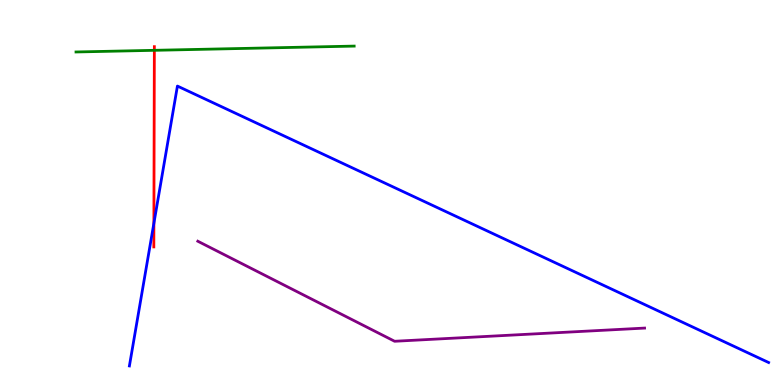[{'lines': ['blue', 'red'], 'intersections': [{'x': 1.99, 'y': 4.2}]}, {'lines': ['green', 'red'], 'intersections': [{'x': 1.99, 'y': 8.69}]}, {'lines': ['purple', 'red'], 'intersections': []}, {'lines': ['blue', 'green'], 'intersections': []}, {'lines': ['blue', 'purple'], 'intersections': []}, {'lines': ['green', 'purple'], 'intersections': []}]